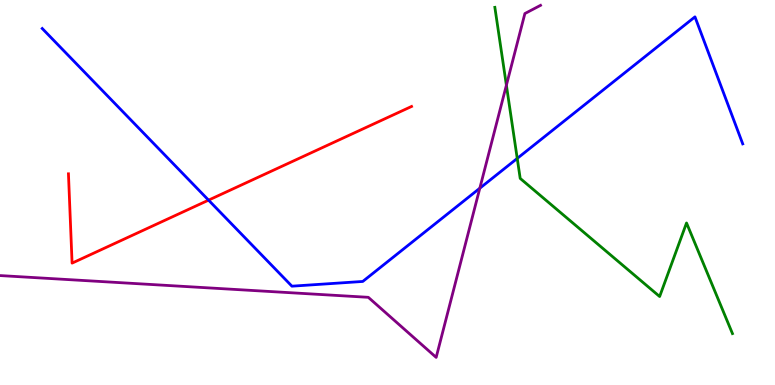[{'lines': ['blue', 'red'], 'intersections': [{'x': 2.69, 'y': 4.8}]}, {'lines': ['green', 'red'], 'intersections': []}, {'lines': ['purple', 'red'], 'intersections': []}, {'lines': ['blue', 'green'], 'intersections': [{'x': 6.67, 'y': 5.89}]}, {'lines': ['blue', 'purple'], 'intersections': [{'x': 6.19, 'y': 5.11}]}, {'lines': ['green', 'purple'], 'intersections': [{'x': 6.53, 'y': 7.79}]}]